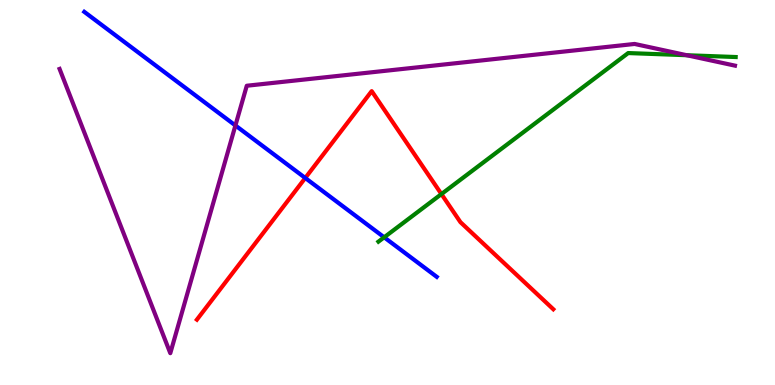[{'lines': ['blue', 'red'], 'intersections': [{'x': 3.94, 'y': 5.38}]}, {'lines': ['green', 'red'], 'intersections': [{'x': 5.7, 'y': 4.96}]}, {'lines': ['purple', 'red'], 'intersections': []}, {'lines': ['blue', 'green'], 'intersections': [{'x': 4.96, 'y': 3.84}]}, {'lines': ['blue', 'purple'], 'intersections': [{'x': 3.04, 'y': 6.74}]}, {'lines': ['green', 'purple'], 'intersections': [{'x': 8.86, 'y': 8.57}]}]